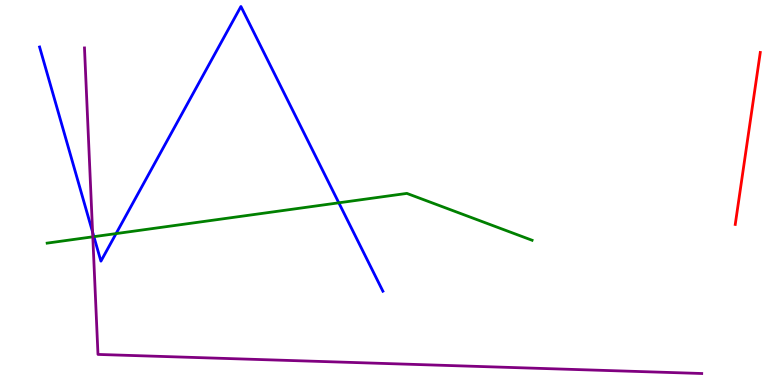[{'lines': ['blue', 'red'], 'intersections': []}, {'lines': ['green', 'red'], 'intersections': []}, {'lines': ['purple', 'red'], 'intersections': []}, {'lines': ['blue', 'green'], 'intersections': [{'x': 1.21, 'y': 3.85}, {'x': 1.5, 'y': 3.93}, {'x': 4.37, 'y': 4.73}]}, {'lines': ['blue', 'purple'], 'intersections': [{'x': 1.19, 'y': 3.97}]}, {'lines': ['green', 'purple'], 'intersections': [{'x': 1.2, 'y': 3.85}]}]